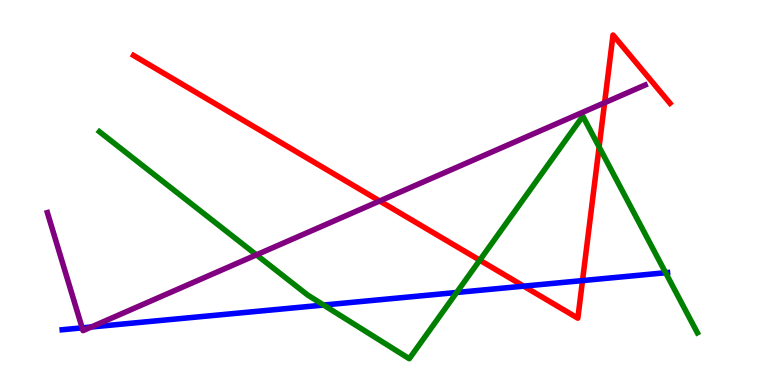[{'lines': ['blue', 'red'], 'intersections': [{'x': 6.76, 'y': 2.57}, {'x': 7.52, 'y': 2.71}]}, {'lines': ['green', 'red'], 'intersections': [{'x': 6.19, 'y': 3.24}, {'x': 7.73, 'y': 6.18}]}, {'lines': ['purple', 'red'], 'intersections': [{'x': 4.9, 'y': 4.78}, {'x': 7.8, 'y': 7.33}]}, {'lines': ['blue', 'green'], 'intersections': [{'x': 4.18, 'y': 2.08}, {'x': 5.89, 'y': 2.4}, {'x': 8.59, 'y': 2.92}]}, {'lines': ['blue', 'purple'], 'intersections': [{'x': 1.06, 'y': 1.48}, {'x': 1.18, 'y': 1.51}]}, {'lines': ['green', 'purple'], 'intersections': [{'x': 3.31, 'y': 3.38}]}]